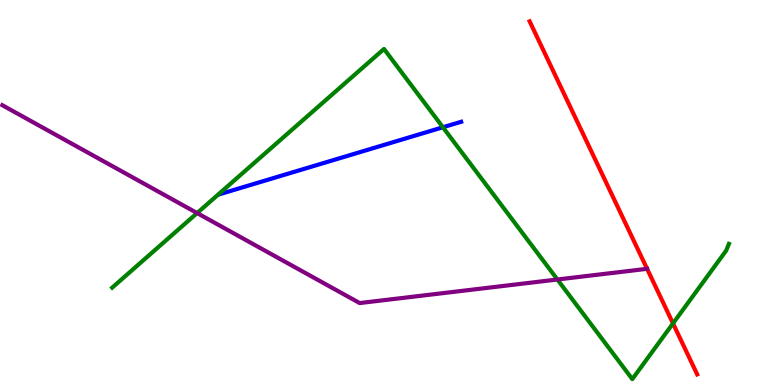[{'lines': ['blue', 'red'], 'intersections': []}, {'lines': ['green', 'red'], 'intersections': [{'x': 8.68, 'y': 1.6}]}, {'lines': ['purple', 'red'], 'intersections': [{'x': 8.35, 'y': 3.02}]}, {'lines': ['blue', 'green'], 'intersections': [{'x': 5.71, 'y': 6.69}]}, {'lines': ['blue', 'purple'], 'intersections': []}, {'lines': ['green', 'purple'], 'intersections': [{'x': 2.54, 'y': 4.47}, {'x': 7.19, 'y': 2.74}]}]